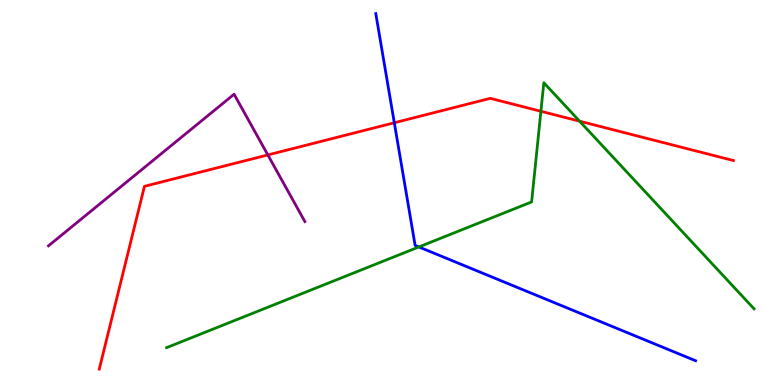[{'lines': ['blue', 'red'], 'intersections': [{'x': 5.09, 'y': 6.81}]}, {'lines': ['green', 'red'], 'intersections': [{'x': 6.98, 'y': 7.11}, {'x': 7.48, 'y': 6.85}]}, {'lines': ['purple', 'red'], 'intersections': [{'x': 3.46, 'y': 5.98}]}, {'lines': ['blue', 'green'], 'intersections': [{'x': 5.4, 'y': 3.59}]}, {'lines': ['blue', 'purple'], 'intersections': []}, {'lines': ['green', 'purple'], 'intersections': []}]